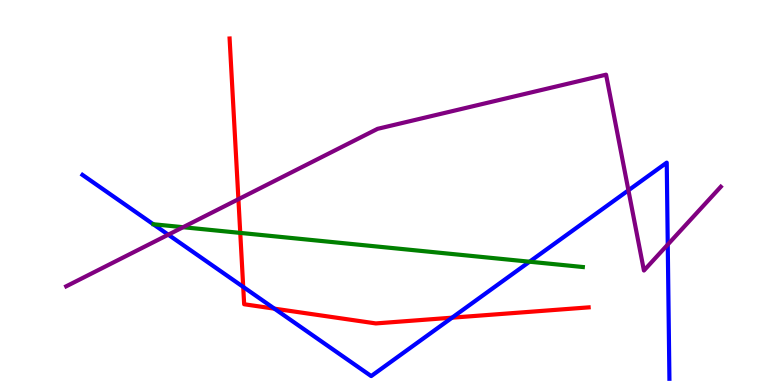[{'lines': ['blue', 'red'], 'intersections': [{'x': 3.14, 'y': 2.55}, {'x': 3.54, 'y': 1.98}, {'x': 5.83, 'y': 1.75}]}, {'lines': ['green', 'red'], 'intersections': [{'x': 3.1, 'y': 3.95}]}, {'lines': ['purple', 'red'], 'intersections': [{'x': 3.08, 'y': 4.83}]}, {'lines': ['blue', 'green'], 'intersections': [{'x': 6.83, 'y': 3.2}]}, {'lines': ['blue', 'purple'], 'intersections': [{'x': 2.17, 'y': 3.9}, {'x': 8.11, 'y': 5.06}, {'x': 8.62, 'y': 3.65}]}, {'lines': ['green', 'purple'], 'intersections': [{'x': 2.36, 'y': 4.1}]}]